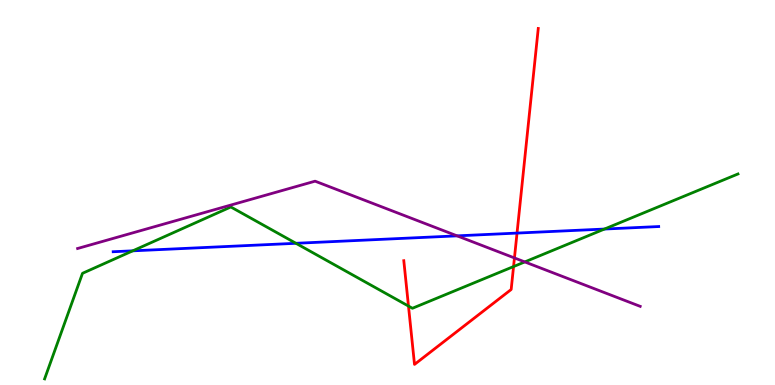[{'lines': ['blue', 'red'], 'intersections': [{'x': 6.67, 'y': 3.95}]}, {'lines': ['green', 'red'], 'intersections': [{'x': 5.27, 'y': 2.05}, {'x': 6.63, 'y': 3.08}]}, {'lines': ['purple', 'red'], 'intersections': [{'x': 6.64, 'y': 3.3}]}, {'lines': ['blue', 'green'], 'intersections': [{'x': 1.71, 'y': 3.48}, {'x': 3.82, 'y': 3.68}, {'x': 7.8, 'y': 4.05}]}, {'lines': ['blue', 'purple'], 'intersections': [{'x': 5.9, 'y': 3.87}]}, {'lines': ['green', 'purple'], 'intersections': [{'x': 6.77, 'y': 3.2}]}]